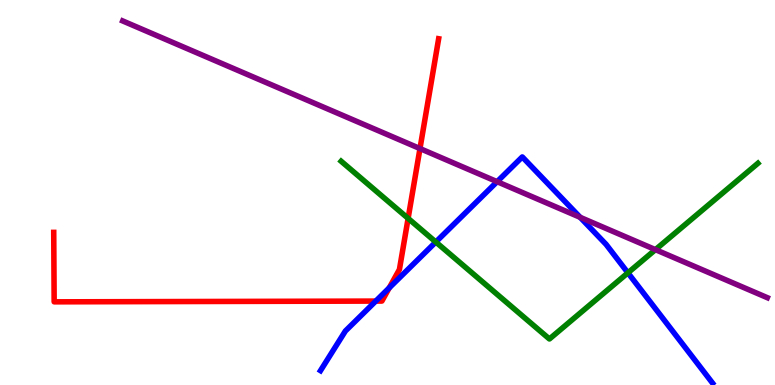[{'lines': ['blue', 'red'], 'intersections': [{'x': 4.85, 'y': 2.18}, {'x': 5.02, 'y': 2.52}]}, {'lines': ['green', 'red'], 'intersections': [{'x': 5.27, 'y': 4.33}]}, {'lines': ['purple', 'red'], 'intersections': [{'x': 5.42, 'y': 6.14}]}, {'lines': ['blue', 'green'], 'intersections': [{'x': 5.62, 'y': 3.71}, {'x': 8.1, 'y': 2.91}]}, {'lines': ['blue', 'purple'], 'intersections': [{'x': 6.41, 'y': 5.28}, {'x': 7.49, 'y': 4.35}]}, {'lines': ['green', 'purple'], 'intersections': [{'x': 8.46, 'y': 3.52}]}]